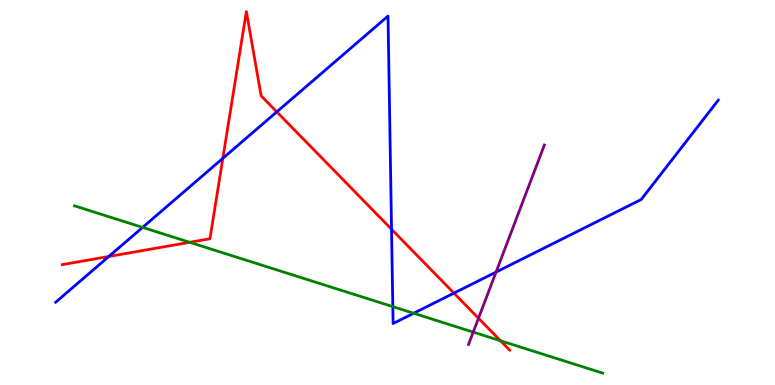[{'lines': ['blue', 'red'], 'intersections': [{'x': 1.4, 'y': 3.34}, {'x': 2.88, 'y': 5.89}, {'x': 3.57, 'y': 7.09}, {'x': 5.05, 'y': 4.04}, {'x': 5.86, 'y': 2.39}]}, {'lines': ['green', 'red'], 'intersections': [{'x': 2.45, 'y': 3.71}, {'x': 6.46, 'y': 1.15}]}, {'lines': ['purple', 'red'], 'intersections': [{'x': 6.17, 'y': 1.73}]}, {'lines': ['blue', 'green'], 'intersections': [{'x': 1.84, 'y': 4.09}, {'x': 5.07, 'y': 2.04}, {'x': 5.34, 'y': 1.86}]}, {'lines': ['blue', 'purple'], 'intersections': [{'x': 6.4, 'y': 2.93}]}, {'lines': ['green', 'purple'], 'intersections': [{'x': 6.11, 'y': 1.37}]}]